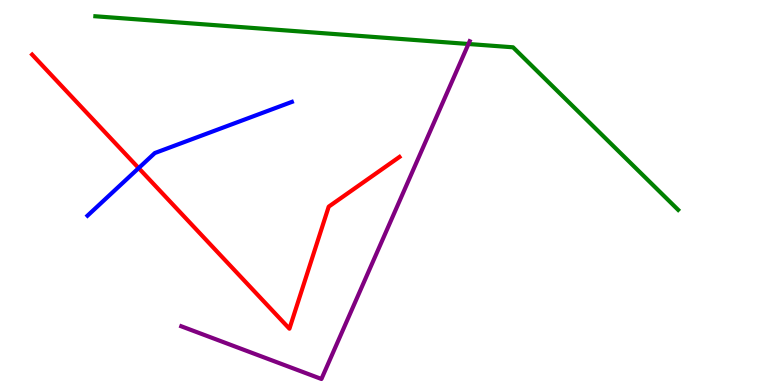[{'lines': ['blue', 'red'], 'intersections': [{'x': 1.79, 'y': 5.63}]}, {'lines': ['green', 'red'], 'intersections': []}, {'lines': ['purple', 'red'], 'intersections': []}, {'lines': ['blue', 'green'], 'intersections': []}, {'lines': ['blue', 'purple'], 'intersections': []}, {'lines': ['green', 'purple'], 'intersections': [{'x': 6.04, 'y': 8.86}]}]